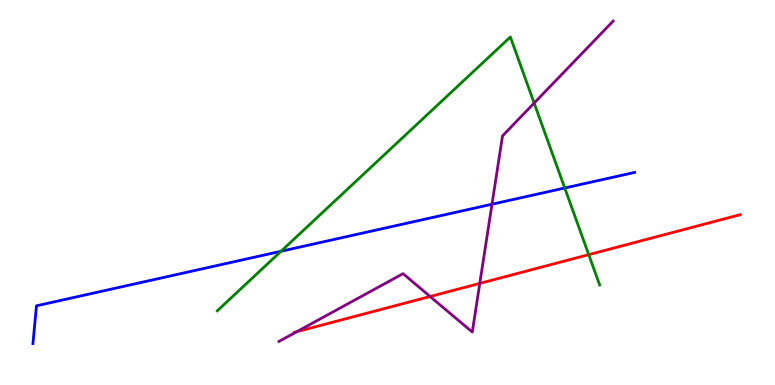[{'lines': ['blue', 'red'], 'intersections': []}, {'lines': ['green', 'red'], 'intersections': [{'x': 7.6, 'y': 3.39}]}, {'lines': ['purple', 'red'], 'intersections': [{'x': 3.83, 'y': 1.38}, {'x': 5.55, 'y': 2.3}, {'x': 6.19, 'y': 2.64}]}, {'lines': ['blue', 'green'], 'intersections': [{'x': 3.63, 'y': 3.47}, {'x': 7.29, 'y': 5.12}]}, {'lines': ['blue', 'purple'], 'intersections': [{'x': 6.35, 'y': 4.7}]}, {'lines': ['green', 'purple'], 'intersections': [{'x': 6.89, 'y': 7.32}]}]